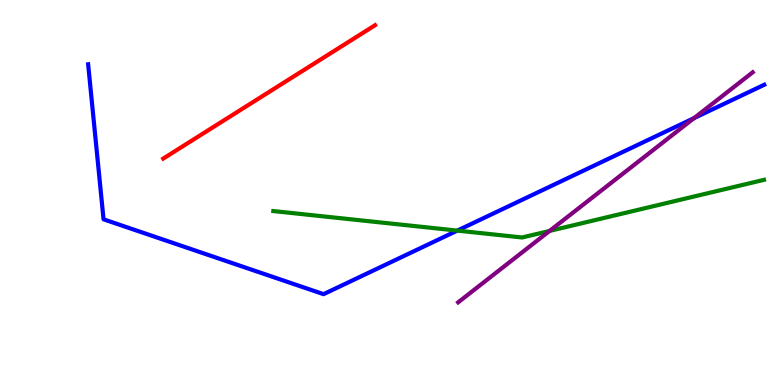[{'lines': ['blue', 'red'], 'intersections': []}, {'lines': ['green', 'red'], 'intersections': []}, {'lines': ['purple', 'red'], 'intersections': []}, {'lines': ['blue', 'green'], 'intersections': [{'x': 5.9, 'y': 4.01}]}, {'lines': ['blue', 'purple'], 'intersections': [{'x': 8.96, 'y': 6.93}]}, {'lines': ['green', 'purple'], 'intersections': [{'x': 7.09, 'y': 4.0}]}]